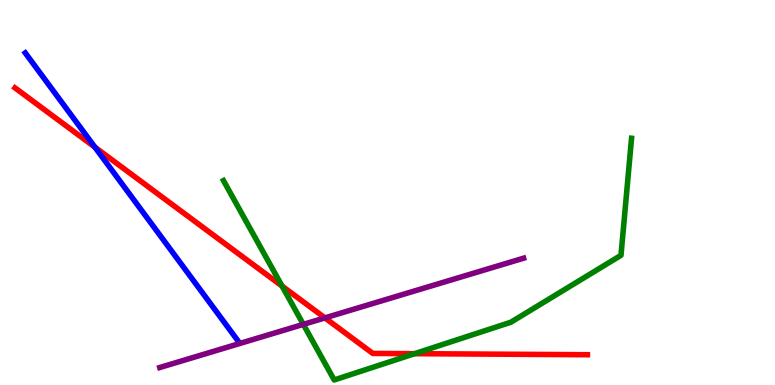[{'lines': ['blue', 'red'], 'intersections': [{'x': 1.22, 'y': 6.18}]}, {'lines': ['green', 'red'], 'intersections': [{'x': 3.64, 'y': 2.57}, {'x': 5.35, 'y': 0.814}]}, {'lines': ['purple', 'red'], 'intersections': [{'x': 4.19, 'y': 1.74}]}, {'lines': ['blue', 'green'], 'intersections': []}, {'lines': ['blue', 'purple'], 'intersections': []}, {'lines': ['green', 'purple'], 'intersections': [{'x': 3.91, 'y': 1.57}]}]